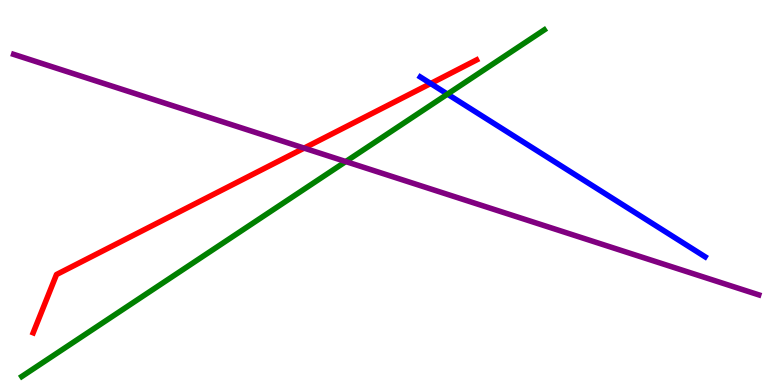[{'lines': ['blue', 'red'], 'intersections': [{'x': 5.56, 'y': 7.83}]}, {'lines': ['green', 'red'], 'intersections': []}, {'lines': ['purple', 'red'], 'intersections': [{'x': 3.92, 'y': 6.15}]}, {'lines': ['blue', 'green'], 'intersections': [{'x': 5.77, 'y': 7.56}]}, {'lines': ['blue', 'purple'], 'intersections': []}, {'lines': ['green', 'purple'], 'intersections': [{'x': 4.46, 'y': 5.8}]}]